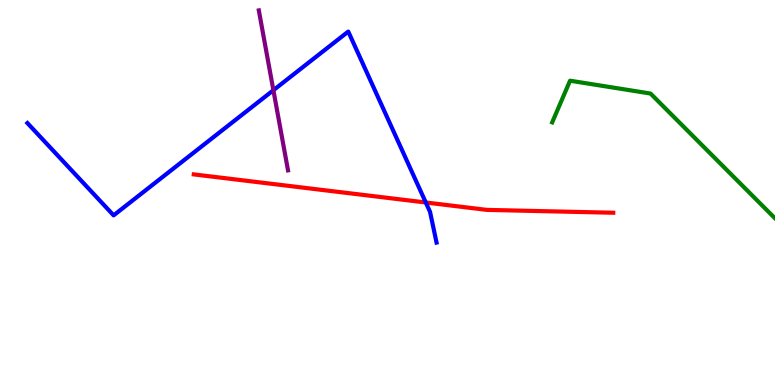[{'lines': ['blue', 'red'], 'intersections': [{'x': 5.49, 'y': 4.74}]}, {'lines': ['green', 'red'], 'intersections': []}, {'lines': ['purple', 'red'], 'intersections': []}, {'lines': ['blue', 'green'], 'intersections': []}, {'lines': ['blue', 'purple'], 'intersections': [{'x': 3.53, 'y': 7.66}]}, {'lines': ['green', 'purple'], 'intersections': []}]